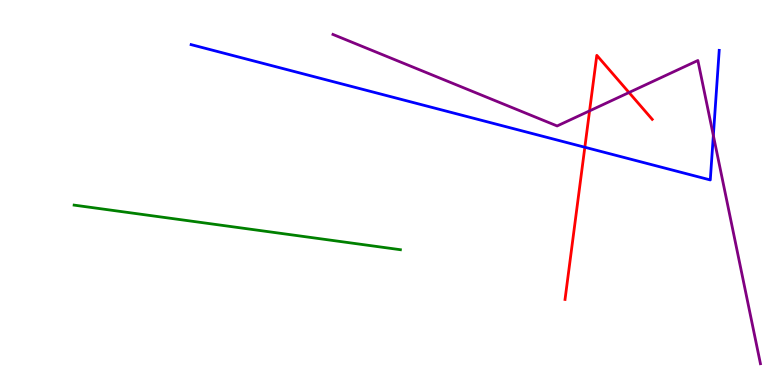[{'lines': ['blue', 'red'], 'intersections': [{'x': 7.55, 'y': 6.18}]}, {'lines': ['green', 'red'], 'intersections': []}, {'lines': ['purple', 'red'], 'intersections': [{'x': 7.61, 'y': 7.12}, {'x': 8.12, 'y': 7.6}]}, {'lines': ['blue', 'green'], 'intersections': []}, {'lines': ['blue', 'purple'], 'intersections': [{'x': 9.2, 'y': 6.48}]}, {'lines': ['green', 'purple'], 'intersections': []}]